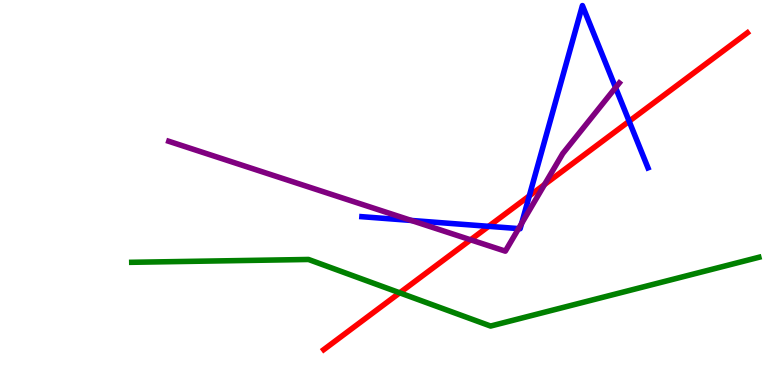[{'lines': ['blue', 'red'], 'intersections': [{'x': 6.3, 'y': 4.12}, {'x': 6.83, 'y': 4.91}, {'x': 8.12, 'y': 6.85}]}, {'lines': ['green', 'red'], 'intersections': [{'x': 5.16, 'y': 2.39}]}, {'lines': ['purple', 'red'], 'intersections': [{'x': 6.07, 'y': 3.77}, {'x': 7.03, 'y': 5.21}]}, {'lines': ['blue', 'green'], 'intersections': []}, {'lines': ['blue', 'purple'], 'intersections': [{'x': 5.31, 'y': 4.27}, {'x': 6.69, 'y': 4.06}, {'x': 6.73, 'y': 4.19}, {'x': 7.94, 'y': 7.72}]}, {'lines': ['green', 'purple'], 'intersections': []}]